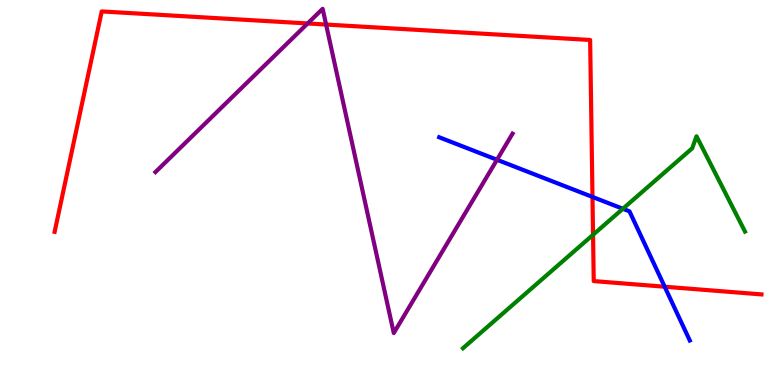[{'lines': ['blue', 'red'], 'intersections': [{'x': 7.64, 'y': 4.88}, {'x': 8.58, 'y': 2.55}]}, {'lines': ['green', 'red'], 'intersections': [{'x': 7.65, 'y': 3.9}]}, {'lines': ['purple', 'red'], 'intersections': [{'x': 3.97, 'y': 9.39}, {'x': 4.21, 'y': 9.36}]}, {'lines': ['blue', 'green'], 'intersections': [{'x': 8.04, 'y': 4.58}]}, {'lines': ['blue', 'purple'], 'intersections': [{'x': 6.41, 'y': 5.85}]}, {'lines': ['green', 'purple'], 'intersections': []}]